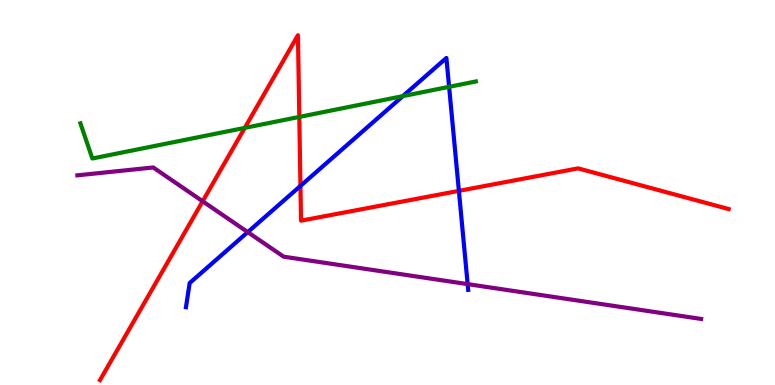[{'lines': ['blue', 'red'], 'intersections': [{'x': 3.88, 'y': 5.17}, {'x': 5.92, 'y': 5.04}]}, {'lines': ['green', 'red'], 'intersections': [{'x': 3.16, 'y': 6.68}, {'x': 3.86, 'y': 6.96}]}, {'lines': ['purple', 'red'], 'intersections': [{'x': 2.61, 'y': 4.77}]}, {'lines': ['blue', 'green'], 'intersections': [{'x': 5.2, 'y': 7.5}, {'x': 5.79, 'y': 7.74}]}, {'lines': ['blue', 'purple'], 'intersections': [{'x': 3.2, 'y': 3.97}, {'x': 6.03, 'y': 2.62}]}, {'lines': ['green', 'purple'], 'intersections': []}]